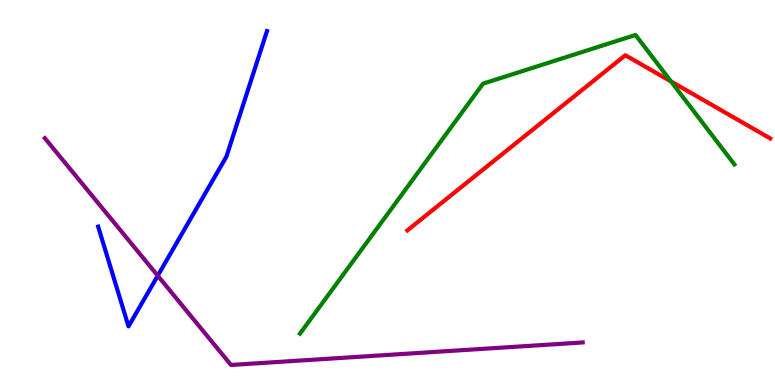[{'lines': ['blue', 'red'], 'intersections': []}, {'lines': ['green', 'red'], 'intersections': [{'x': 8.66, 'y': 7.88}]}, {'lines': ['purple', 'red'], 'intersections': []}, {'lines': ['blue', 'green'], 'intersections': []}, {'lines': ['blue', 'purple'], 'intersections': [{'x': 2.04, 'y': 2.84}]}, {'lines': ['green', 'purple'], 'intersections': []}]